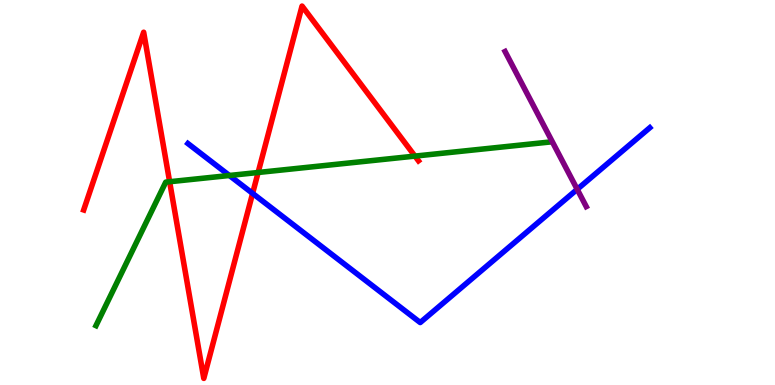[{'lines': ['blue', 'red'], 'intersections': [{'x': 3.26, 'y': 4.98}]}, {'lines': ['green', 'red'], 'intersections': [{'x': 2.19, 'y': 5.28}, {'x': 3.33, 'y': 5.52}, {'x': 5.35, 'y': 5.95}]}, {'lines': ['purple', 'red'], 'intersections': []}, {'lines': ['blue', 'green'], 'intersections': [{'x': 2.96, 'y': 5.44}]}, {'lines': ['blue', 'purple'], 'intersections': [{'x': 7.45, 'y': 5.08}]}, {'lines': ['green', 'purple'], 'intersections': []}]